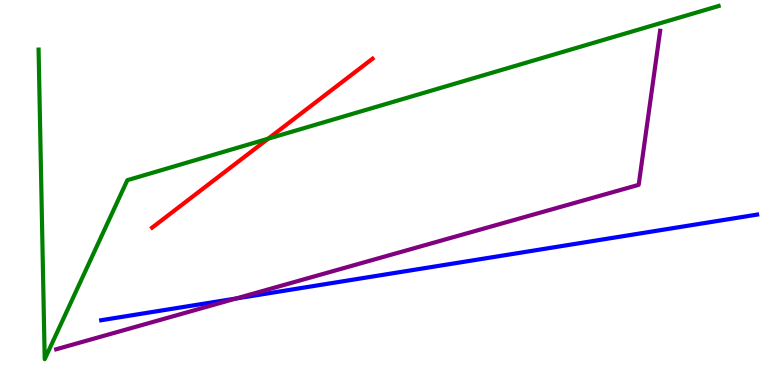[{'lines': ['blue', 'red'], 'intersections': []}, {'lines': ['green', 'red'], 'intersections': [{'x': 3.46, 'y': 6.4}]}, {'lines': ['purple', 'red'], 'intersections': []}, {'lines': ['blue', 'green'], 'intersections': []}, {'lines': ['blue', 'purple'], 'intersections': [{'x': 3.04, 'y': 2.25}]}, {'lines': ['green', 'purple'], 'intersections': []}]